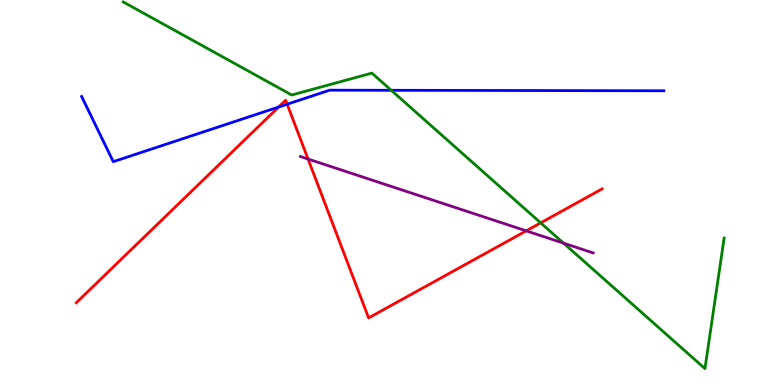[{'lines': ['blue', 'red'], 'intersections': [{'x': 3.59, 'y': 7.22}, {'x': 3.71, 'y': 7.29}]}, {'lines': ['green', 'red'], 'intersections': [{'x': 6.98, 'y': 4.21}]}, {'lines': ['purple', 'red'], 'intersections': [{'x': 3.97, 'y': 5.87}, {'x': 6.79, 'y': 4.0}]}, {'lines': ['blue', 'green'], 'intersections': [{'x': 5.05, 'y': 7.65}]}, {'lines': ['blue', 'purple'], 'intersections': []}, {'lines': ['green', 'purple'], 'intersections': [{'x': 7.27, 'y': 3.68}]}]